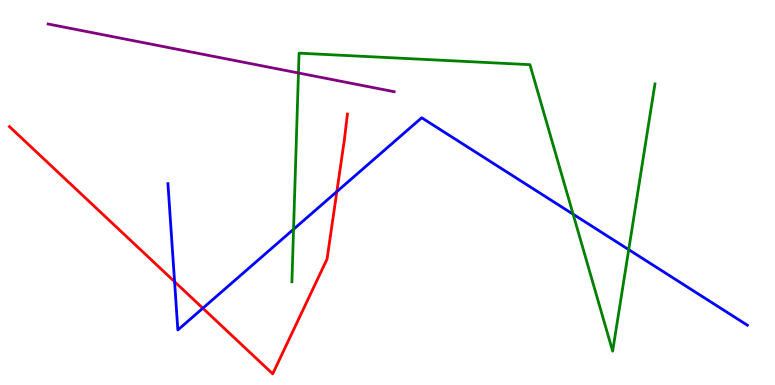[{'lines': ['blue', 'red'], 'intersections': [{'x': 2.25, 'y': 2.68}, {'x': 2.62, 'y': 1.99}, {'x': 4.35, 'y': 5.02}]}, {'lines': ['green', 'red'], 'intersections': []}, {'lines': ['purple', 'red'], 'intersections': []}, {'lines': ['blue', 'green'], 'intersections': [{'x': 3.79, 'y': 4.04}, {'x': 7.4, 'y': 4.44}, {'x': 8.11, 'y': 3.52}]}, {'lines': ['blue', 'purple'], 'intersections': []}, {'lines': ['green', 'purple'], 'intersections': [{'x': 3.85, 'y': 8.1}]}]